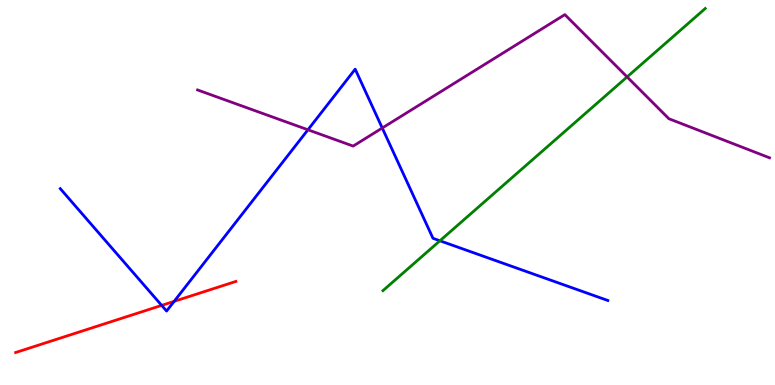[{'lines': ['blue', 'red'], 'intersections': [{'x': 2.09, 'y': 2.07}, {'x': 2.25, 'y': 2.17}]}, {'lines': ['green', 'red'], 'intersections': []}, {'lines': ['purple', 'red'], 'intersections': []}, {'lines': ['blue', 'green'], 'intersections': [{'x': 5.68, 'y': 3.75}]}, {'lines': ['blue', 'purple'], 'intersections': [{'x': 3.97, 'y': 6.63}, {'x': 4.93, 'y': 6.68}]}, {'lines': ['green', 'purple'], 'intersections': [{'x': 8.09, 'y': 8.0}]}]